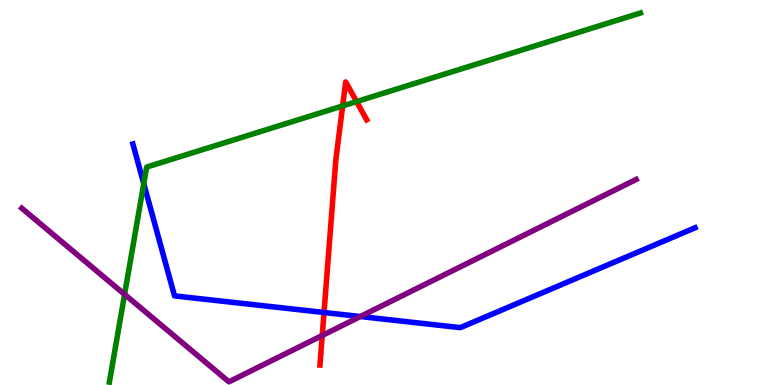[{'lines': ['blue', 'red'], 'intersections': [{'x': 4.18, 'y': 1.88}]}, {'lines': ['green', 'red'], 'intersections': [{'x': 4.42, 'y': 7.25}, {'x': 4.6, 'y': 7.36}]}, {'lines': ['purple', 'red'], 'intersections': [{'x': 4.16, 'y': 1.29}]}, {'lines': ['blue', 'green'], 'intersections': [{'x': 1.86, 'y': 5.23}]}, {'lines': ['blue', 'purple'], 'intersections': [{'x': 4.65, 'y': 1.78}]}, {'lines': ['green', 'purple'], 'intersections': [{'x': 1.61, 'y': 2.35}]}]